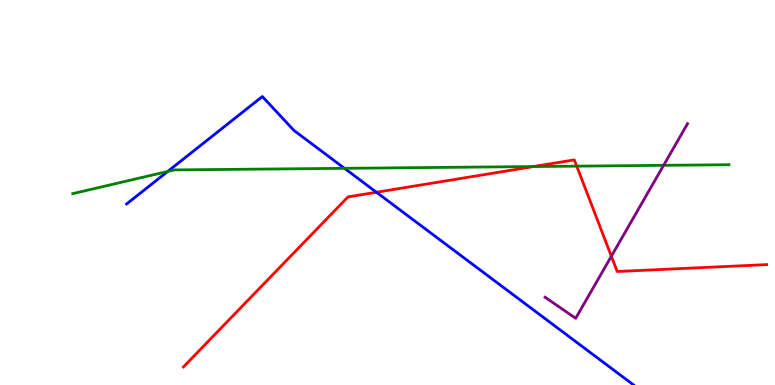[{'lines': ['blue', 'red'], 'intersections': [{'x': 4.86, 'y': 5.01}]}, {'lines': ['green', 'red'], 'intersections': [{'x': 6.89, 'y': 5.67}, {'x': 7.44, 'y': 5.68}]}, {'lines': ['purple', 'red'], 'intersections': [{'x': 7.89, 'y': 3.34}]}, {'lines': ['blue', 'green'], 'intersections': [{'x': 2.16, 'y': 5.55}, {'x': 4.45, 'y': 5.63}]}, {'lines': ['blue', 'purple'], 'intersections': []}, {'lines': ['green', 'purple'], 'intersections': [{'x': 8.56, 'y': 5.71}]}]